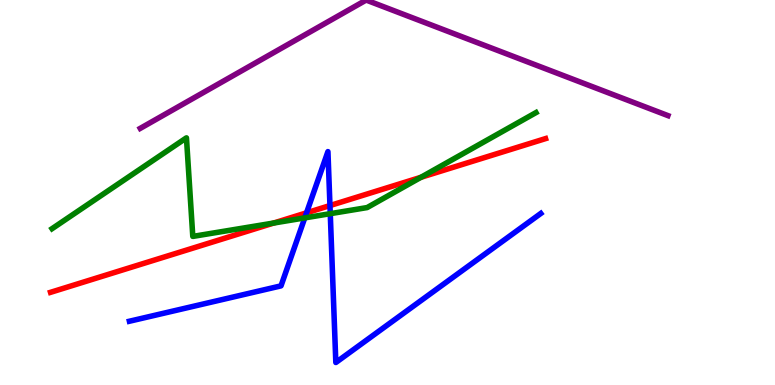[{'lines': ['blue', 'red'], 'intersections': [{'x': 3.96, 'y': 4.47}, {'x': 4.26, 'y': 4.66}]}, {'lines': ['green', 'red'], 'intersections': [{'x': 3.53, 'y': 4.21}, {'x': 5.43, 'y': 5.39}]}, {'lines': ['purple', 'red'], 'intersections': []}, {'lines': ['blue', 'green'], 'intersections': [{'x': 3.93, 'y': 4.34}, {'x': 4.26, 'y': 4.45}]}, {'lines': ['blue', 'purple'], 'intersections': []}, {'lines': ['green', 'purple'], 'intersections': []}]